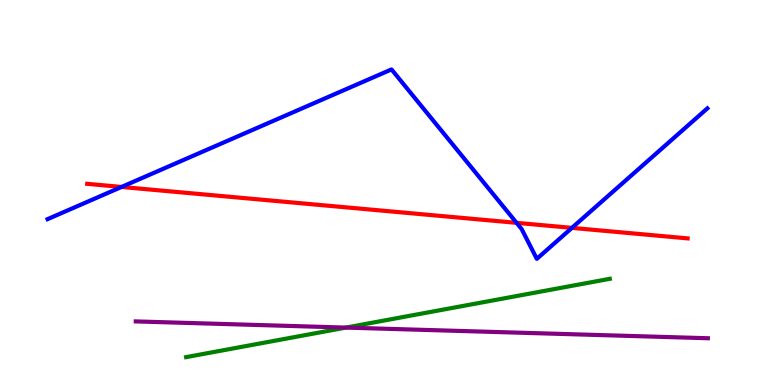[{'lines': ['blue', 'red'], 'intersections': [{'x': 1.57, 'y': 5.14}, {'x': 6.67, 'y': 4.21}, {'x': 7.38, 'y': 4.08}]}, {'lines': ['green', 'red'], 'intersections': []}, {'lines': ['purple', 'red'], 'intersections': []}, {'lines': ['blue', 'green'], 'intersections': []}, {'lines': ['blue', 'purple'], 'intersections': []}, {'lines': ['green', 'purple'], 'intersections': [{'x': 4.46, 'y': 1.49}]}]